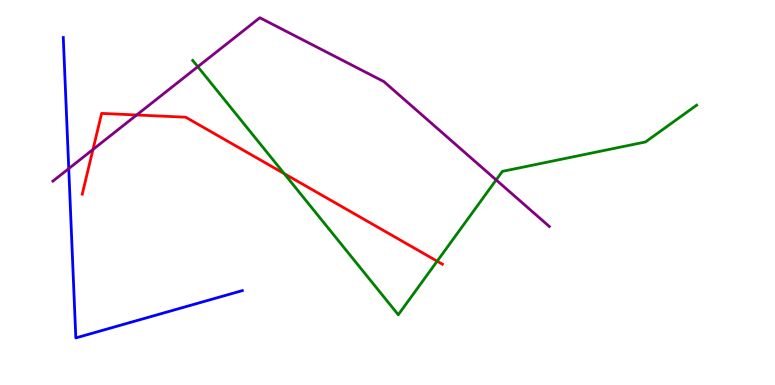[{'lines': ['blue', 'red'], 'intersections': []}, {'lines': ['green', 'red'], 'intersections': [{'x': 3.67, 'y': 5.49}, {'x': 5.64, 'y': 3.22}]}, {'lines': ['purple', 'red'], 'intersections': [{'x': 1.2, 'y': 6.12}, {'x': 1.76, 'y': 7.01}]}, {'lines': ['blue', 'green'], 'intersections': []}, {'lines': ['blue', 'purple'], 'intersections': [{'x': 0.887, 'y': 5.62}]}, {'lines': ['green', 'purple'], 'intersections': [{'x': 2.55, 'y': 8.27}, {'x': 6.4, 'y': 5.33}]}]